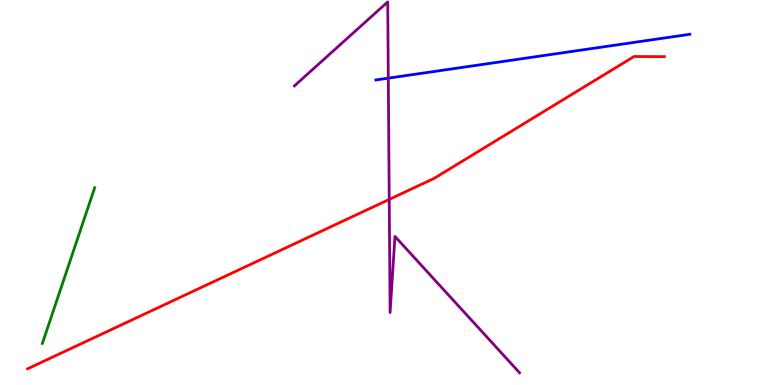[{'lines': ['blue', 'red'], 'intersections': []}, {'lines': ['green', 'red'], 'intersections': []}, {'lines': ['purple', 'red'], 'intersections': [{'x': 5.02, 'y': 4.82}]}, {'lines': ['blue', 'green'], 'intersections': []}, {'lines': ['blue', 'purple'], 'intersections': [{'x': 5.01, 'y': 7.97}]}, {'lines': ['green', 'purple'], 'intersections': []}]